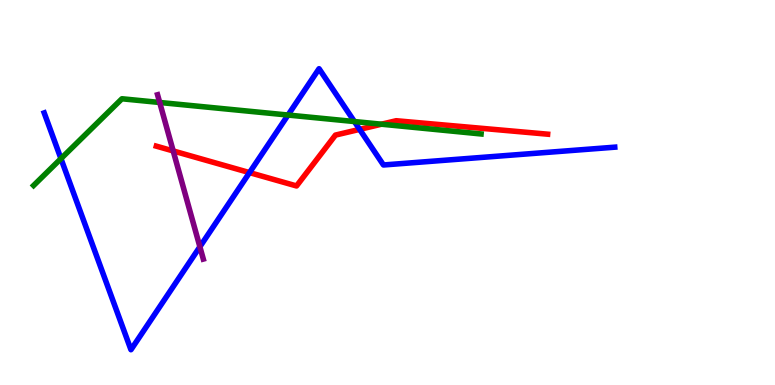[{'lines': ['blue', 'red'], 'intersections': [{'x': 3.22, 'y': 5.52}, {'x': 4.64, 'y': 6.64}]}, {'lines': ['green', 'red'], 'intersections': [{'x': 4.92, 'y': 6.77}]}, {'lines': ['purple', 'red'], 'intersections': [{'x': 2.23, 'y': 6.08}]}, {'lines': ['blue', 'green'], 'intersections': [{'x': 0.787, 'y': 5.88}, {'x': 3.72, 'y': 7.01}, {'x': 4.57, 'y': 6.84}]}, {'lines': ['blue', 'purple'], 'intersections': [{'x': 2.58, 'y': 3.59}]}, {'lines': ['green', 'purple'], 'intersections': [{'x': 2.06, 'y': 7.34}]}]